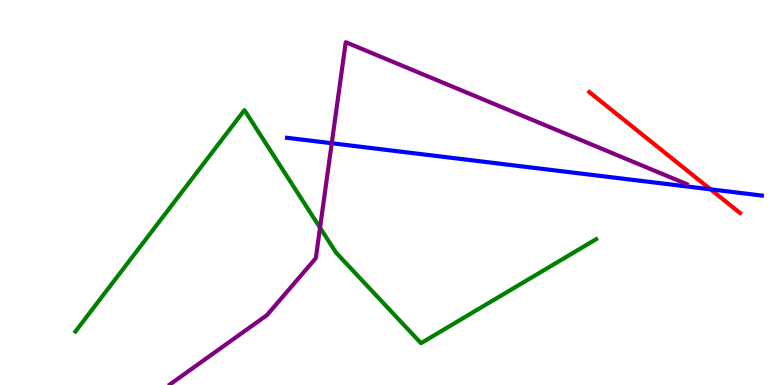[{'lines': ['blue', 'red'], 'intersections': [{'x': 9.17, 'y': 5.08}]}, {'lines': ['green', 'red'], 'intersections': []}, {'lines': ['purple', 'red'], 'intersections': []}, {'lines': ['blue', 'green'], 'intersections': []}, {'lines': ['blue', 'purple'], 'intersections': [{'x': 4.28, 'y': 6.28}]}, {'lines': ['green', 'purple'], 'intersections': [{'x': 4.13, 'y': 4.09}]}]